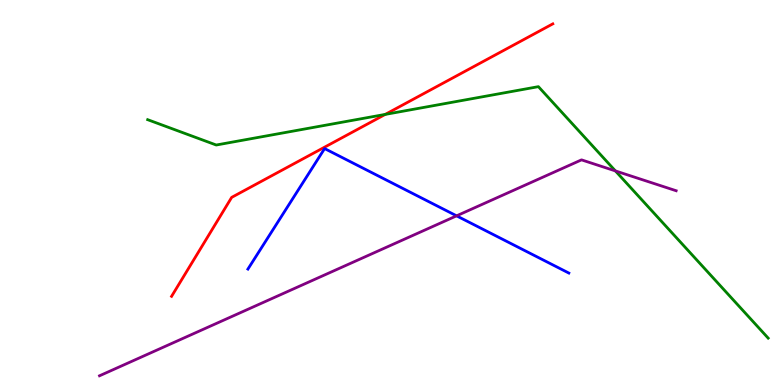[{'lines': ['blue', 'red'], 'intersections': []}, {'lines': ['green', 'red'], 'intersections': [{'x': 4.97, 'y': 7.03}]}, {'lines': ['purple', 'red'], 'intersections': []}, {'lines': ['blue', 'green'], 'intersections': []}, {'lines': ['blue', 'purple'], 'intersections': [{'x': 5.89, 'y': 4.39}]}, {'lines': ['green', 'purple'], 'intersections': [{'x': 7.94, 'y': 5.56}]}]